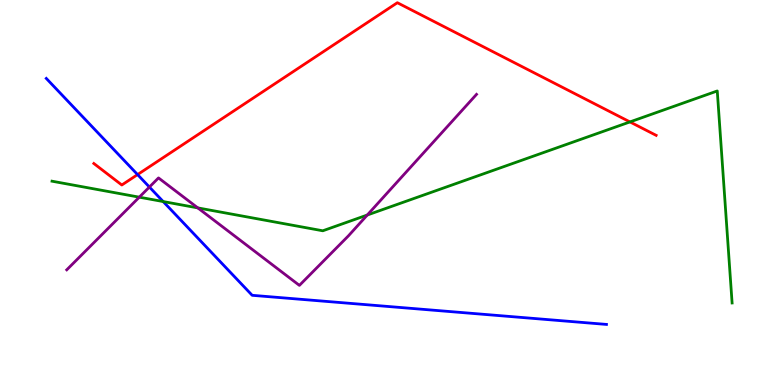[{'lines': ['blue', 'red'], 'intersections': [{'x': 1.78, 'y': 5.47}]}, {'lines': ['green', 'red'], 'intersections': [{'x': 8.13, 'y': 6.83}]}, {'lines': ['purple', 'red'], 'intersections': []}, {'lines': ['blue', 'green'], 'intersections': [{'x': 2.11, 'y': 4.76}]}, {'lines': ['blue', 'purple'], 'intersections': [{'x': 1.93, 'y': 5.14}]}, {'lines': ['green', 'purple'], 'intersections': [{'x': 1.8, 'y': 4.88}, {'x': 2.55, 'y': 4.6}, {'x': 4.74, 'y': 4.42}]}]